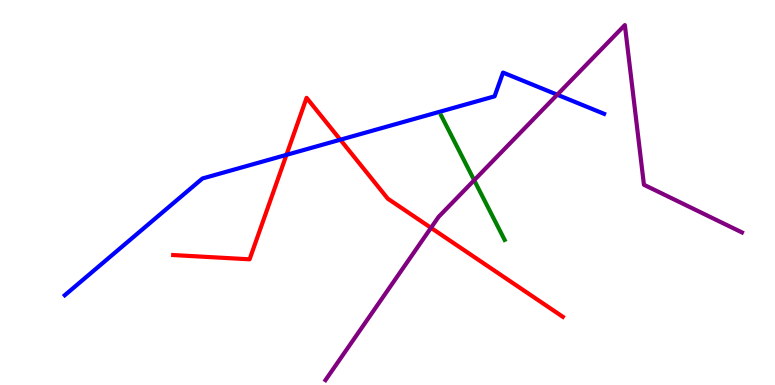[{'lines': ['blue', 'red'], 'intersections': [{'x': 3.7, 'y': 5.98}, {'x': 4.39, 'y': 6.37}]}, {'lines': ['green', 'red'], 'intersections': []}, {'lines': ['purple', 'red'], 'intersections': [{'x': 5.56, 'y': 4.08}]}, {'lines': ['blue', 'green'], 'intersections': []}, {'lines': ['blue', 'purple'], 'intersections': [{'x': 7.19, 'y': 7.54}]}, {'lines': ['green', 'purple'], 'intersections': [{'x': 6.12, 'y': 5.32}]}]